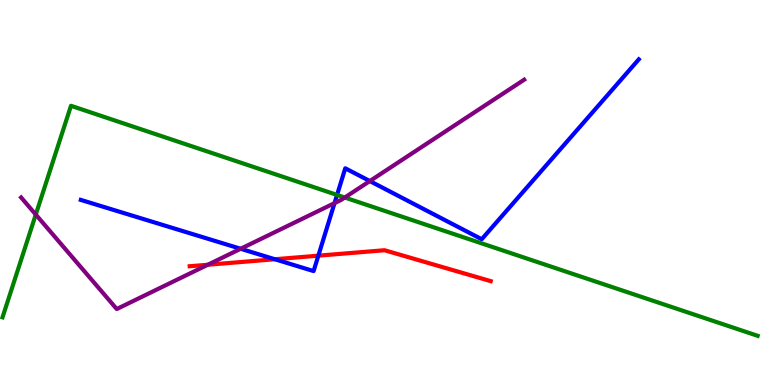[{'lines': ['blue', 'red'], 'intersections': [{'x': 3.55, 'y': 3.27}, {'x': 4.11, 'y': 3.36}]}, {'lines': ['green', 'red'], 'intersections': []}, {'lines': ['purple', 'red'], 'intersections': [{'x': 2.68, 'y': 3.12}]}, {'lines': ['blue', 'green'], 'intersections': [{'x': 4.35, 'y': 4.94}]}, {'lines': ['blue', 'purple'], 'intersections': [{'x': 3.11, 'y': 3.54}, {'x': 4.32, 'y': 4.72}, {'x': 4.77, 'y': 5.3}]}, {'lines': ['green', 'purple'], 'intersections': [{'x': 0.462, 'y': 4.43}, {'x': 4.45, 'y': 4.87}]}]